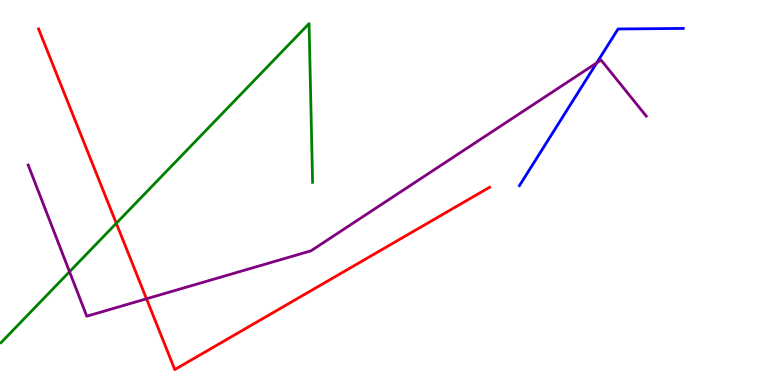[{'lines': ['blue', 'red'], 'intersections': []}, {'lines': ['green', 'red'], 'intersections': [{'x': 1.5, 'y': 4.2}]}, {'lines': ['purple', 'red'], 'intersections': [{'x': 1.89, 'y': 2.24}]}, {'lines': ['blue', 'green'], 'intersections': []}, {'lines': ['blue', 'purple'], 'intersections': [{'x': 7.7, 'y': 8.37}]}, {'lines': ['green', 'purple'], 'intersections': [{'x': 0.897, 'y': 2.94}]}]